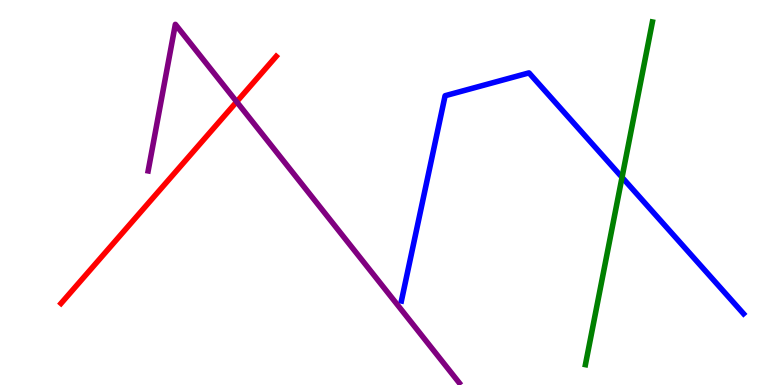[{'lines': ['blue', 'red'], 'intersections': []}, {'lines': ['green', 'red'], 'intersections': []}, {'lines': ['purple', 'red'], 'intersections': [{'x': 3.05, 'y': 7.36}]}, {'lines': ['blue', 'green'], 'intersections': [{'x': 8.03, 'y': 5.39}]}, {'lines': ['blue', 'purple'], 'intersections': []}, {'lines': ['green', 'purple'], 'intersections': []}]